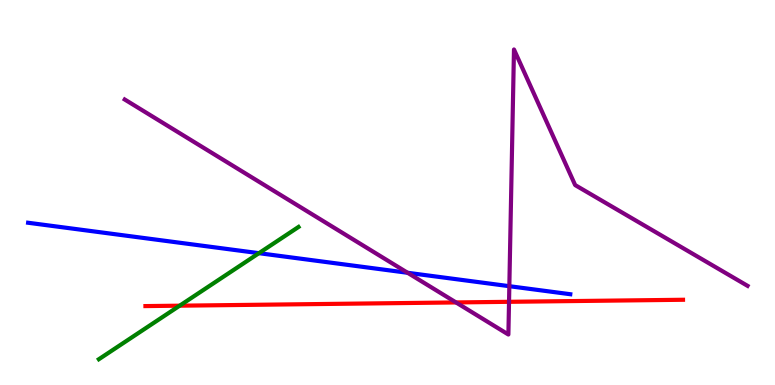[{'lines': ['blue', 'red'], 'intersections': []}, {'lines': ['green', 'red'], 'intersections': [{'x': 2.32, 'y': 2.06}]}, {'lines': ['purple', 'red'], 'intersections': [{'x': 5.88, 'y': 2.14}, {'x': 6.57, 'y': 2.16}]}, {'lines': ['blue', 'green'], 'intersections': [{'x': 3.34, 'y': 3.42}]}, {'lines': ['blue', 'purple'], 'intersections': [{'x': 5.26, 'y': 2.91}, {'x': 6.57, 'y': 2.57}]}, {'lines': ['green', 'purple'], 'intersections': []}]